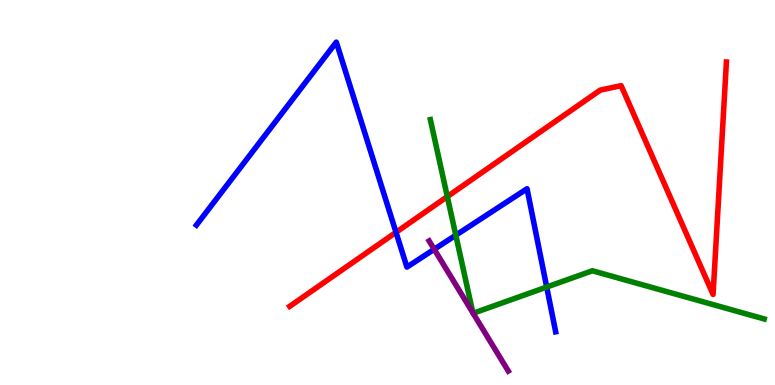[{'lines': ['blue', 'red'], 'intersections': [{'x': 5.11, 'y': 3.97}]}, {'lines': ['green', 'red'], 'intersections': [{'x': 5.77, 'y': 4.89}]}, {'lines': ['purple', 'red'], 'intersections': []}, {'lines': ['blue', 'green'], 'intersections': [{'x': 5.88, 'y': 3.89}, {'x': 7.05, 'y': 2.54}]}, {'lines': ['blue', 'purple'], 'intersections': [{'x': 5.6, 'y': 3.52}]}, {'lines': ['green', 'purple'], 'intersections': [{'x': 6.1, 'y': 1.87}, {'x': 6.1, 'y': 1.86}]}]